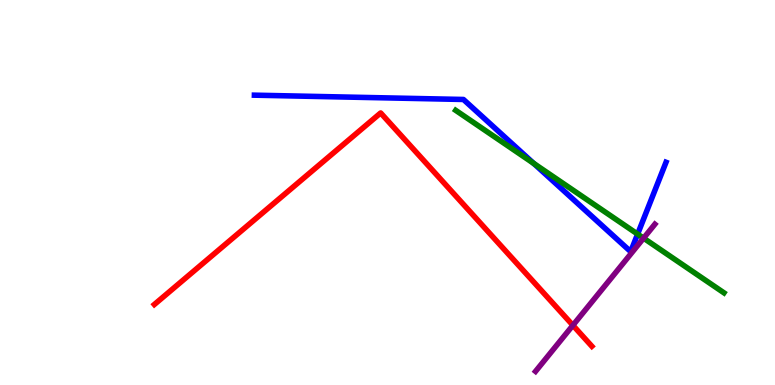[{'lines': ['blue', 'red'], 'intersections': []}, {'lines': ['green', 'red'], 'intersections': []}, {'lines': ['purple', 'red'], 'intersections': [{'x': 7.39, 'y': 1.55}]}, {'lines': ['blue', 'green'], 'intersections': [{'x': 6.89, 'y': 5.75}, {'x': 8.23, 'y': 3.92}]}, {'lines': ['blue', 'purple'], 'intersections': []}, {'lines': ['green', 'purple'], 'intersections': [{'x': 8.3, 'y': 3.81}]}]